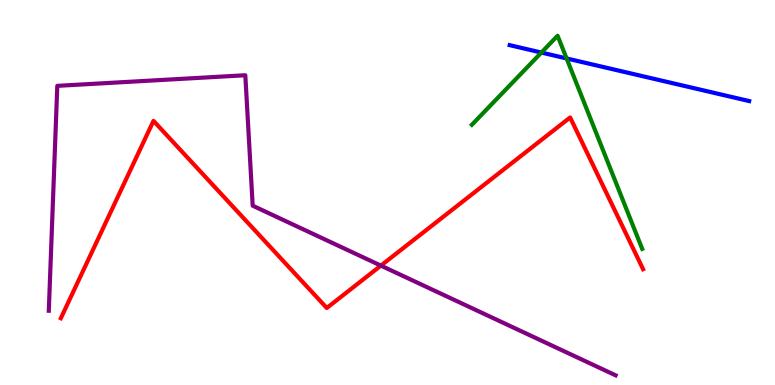[{'lines': ['blue', 'red'], 'intersections': []}, {'lines': ['green', 'red'], 'intersections': []}, {'lines': ['purple', 'red'], 'intersections': [{'x': 4.91, 'y': 3.1}]}, {'lines': ['blue', 'green'], 'intersections': [{'x': 6.99, 'y': 8.63}, {'x': 7.31, 'y': 8.48}]}, {'lines': ['blue', 'purple'], 'intersections': []}, {'lines': ['green', 'purple'], 'intersections': []}]